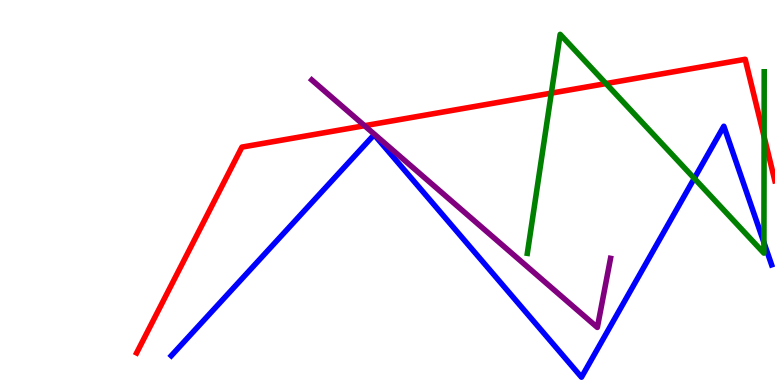[{'lines': ['blue', 'red'], 'intersections': []}, {'lines': ['green', 'red'], 'intersections': [{'x': 7.11, 'y': 7.58}, {'x': 7.82, 'y': 7.83}, {'x': 9.86, 'y': 6.45}]}, {'lines': ['purple', 'red'], 'intersections': [{'x': 4.7, 'y': 6.73}]}, {'lines': ['blue', 'green'], 'intersections': [{'x': 8.96, 'y': 5.37}, {'x': 9.86, 'y': 3.7}]}, {'lines': ['blue', 'purple'], 'intersections': []}, {'lines': ['green', 'purple'], 'intersections': []}]